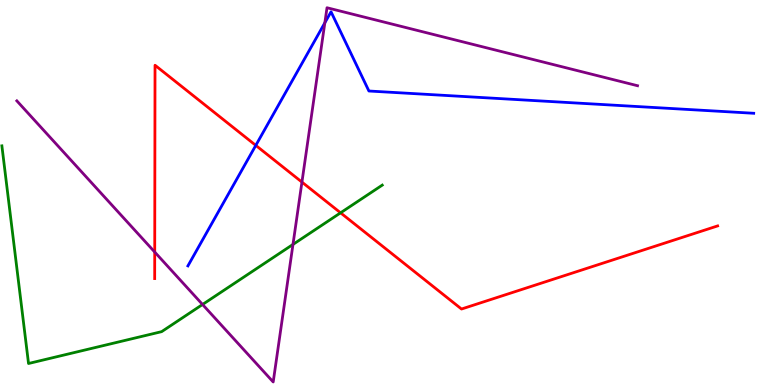[{'lines': ['blue', 'red'], 'intersections': [{'x': 3.3, 'y': 6.22}]}, {'lines': ['green', 'red'], 'intersections': [{'x': 4.39, 'y': 4.47}]}, {'lines': ['purple', 'red'], 'intersections': [{'x': 2.0, 'y': 3.45}, {'x': 3.9, 'y': 5.27}]}, {'lines': ['blue', 'green'], 'intersections': []}, {'lines': ['blue', 'purple'], 'intersections': [{'x': 4.19, 'y': 9.41}]}, {'lines': ['green', 'purple'], 'intersections': [{'x': 2.61, 'y': 2.09}, {'x': 3.78, 'y': 3.65}]}]